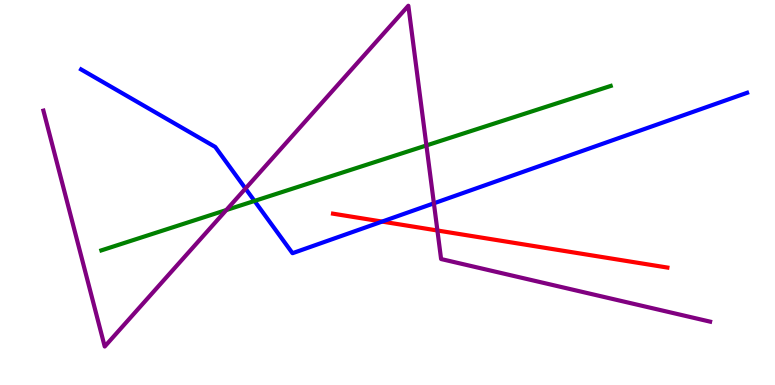[{'lines': ['blue', 'red'], 'intersections': [{'x': 4.93, 'y': 4.24}]}, {'lines': ['green', 'red'], 'intersections': []}, {'lines': ['purple', 'red'], 'intersections': [{'x': 5.64, 'y': 4.01}]}, {'lines': ['blue', 'green'], 'intersections': [{'x': 3.28, 'y': 4.78}]}, {'lines': ['blue', 'purple'], 'intersections': [{'x': 3.17, 'y': 5.1}, {'x': 5.6, 'y': 4.72}]}, {'lines': ['green', 'purple'], 'intersections': [{'x': 2.92, 'y': 4.54}, {'x': 5.5, 'y': 6.22}]}]